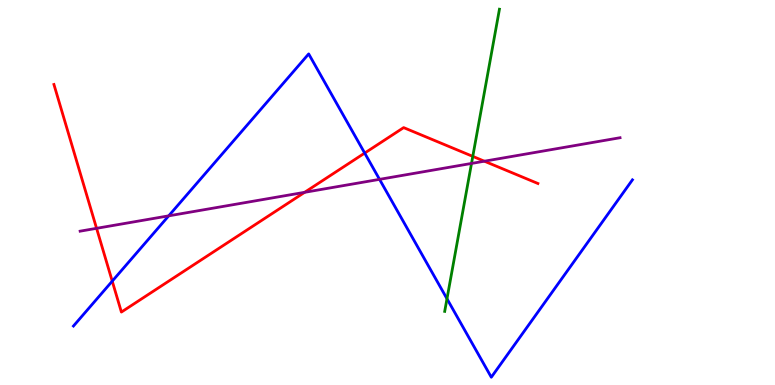[{'lines': ['blue', 'red'], 'intersections': [{'x': 1.45, 'y': 2.7}, {'x': 4.71, 'y': 6.02}]}, {'lines': ['green', 'red'], 'intersections': [{'x': 6.1, 'y': 5.94}]}, {'lines': ['purple', 'red'], 'intersections': [{'x': 1.25, 'y': 4.07}, {'x': 3.93, 'y': 5.0}, {'x': 6.25, 'y': 5.81}]}, {'lines': ['blue', 'green'], 'intersections': [{'x': 5.77, 'y': 2.24}]}, {'lines': ['blue', 'purple'], 'intersections': [{'x': 2.18, 'y': 4.39}, {'x': 4.9, 'y': 5.34}]}, {'lines': ['green', 'purple'], 'intersections': [{'x': 6.08, 'y': 5.75}]}]